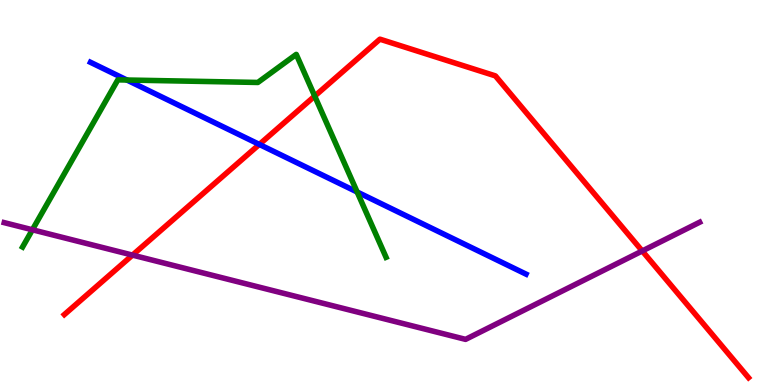[{'lines': ['blue', 'red'], 'intersections': [{'x': 3.35, 'y': 6.25}]}, {'lines': ['green', 'red'], 'intersections': [{'x': 4.06, 'y': 7.5}]}, {'lines': ['purple', 'red'], 'intersections': [{'x': 1.71, 'y': 3.37}, {'x': 8.29, 'y': 3.48}]}, {'lines': ['blue', 'green'], 'intersections': [{'x': 1.64, 'y': 7.92}, {'x': 4.61, 'y': 5.01}]}, {'lines': ['blue', 'purple'], 'intersections': []}, {'lines': ['green', 'purple'], 'intersections': [{'x': 0.418, 'y': 4.03}]}]